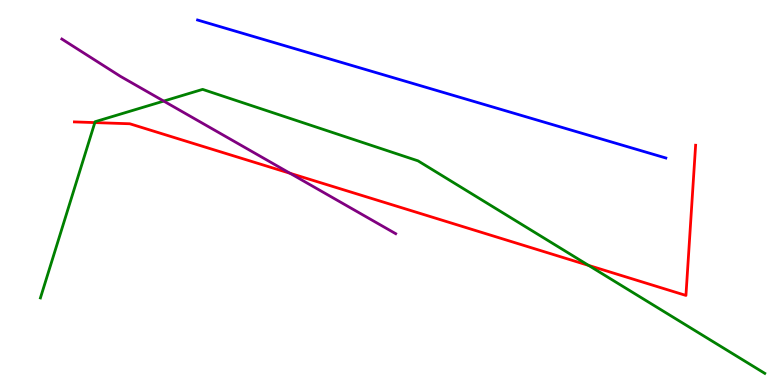[{'lines': ['blue', 'red'], 'intersections': []}, {'lines': ['green', 'red'], 'intersections': [{'x': 1.22, 'y': 6.82}, {'x': 7.6, 'y': 3.11}]}, {'lines': ['purple', 'red'], 'intersections': [{'x': 3.74, 'y': 5.5}]}, {'lines': ['blue', 'green'], 'intersections': []}, {'lines': ['blue', 'purple'], 'intersections': []}, {'lines': ['green', 'purple'], 'intersections': [{'x': 2.11, 'y': 7.37}]}]